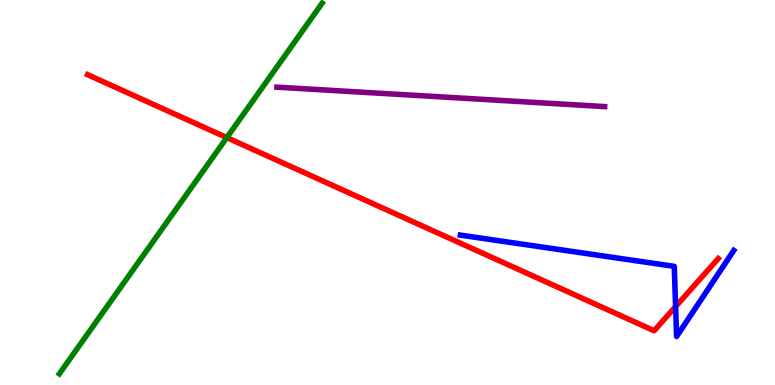[{'lines': ['blue', 'red'], 'intersections': [{'x': 8.72, 'y': 2.04}]}, {'lines': ['green', 'red'], 'intersections': [{'x': 2.93, 'y': 6.43}]}, {'lines': ['purple', 'red'], 'intersections': []}, {'lines': ['blue', 'green'], 'intersections': []}, {'lines': ['blue', 'purple'], 'intersections': []}, {'lines': ['green', 'purple'], 'intersections': []}]